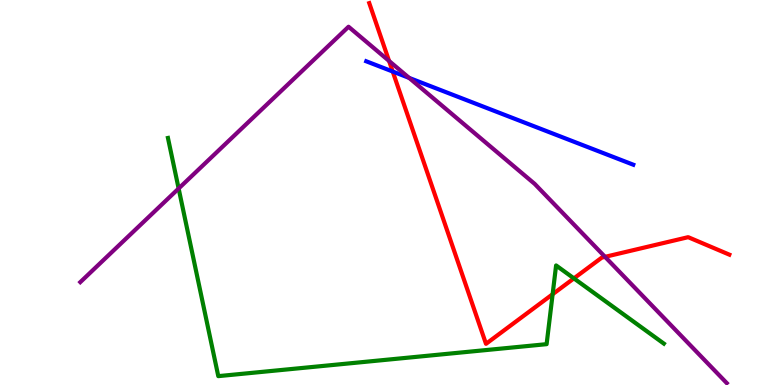[{'lines': ['blue', 'red'], 'intersections': [{'x': 5.07, 'y': 8.14}]}, {'lines': ['green', 'red'], 'intersections': [{'x': 7.13, 'y': 2.36}, {'x': 7.41, 'y': 2.77}]}, {'lines': ['purple', 'red'], 'intersections': [{'x': 5.02, 'y': 8.42}, {'x': 7.81, 'y': 3.33}]}, {'lines': ['blue', 'green'], 'intersections': []}, {'lines': ['blue', 'purple'], 'intersections': [{'x': 5.28, 'y': 7.98}]}, {'lines': ['green', 'purple'], 'intersections': [{'x': 2.3, 'y': 5.1}]}]